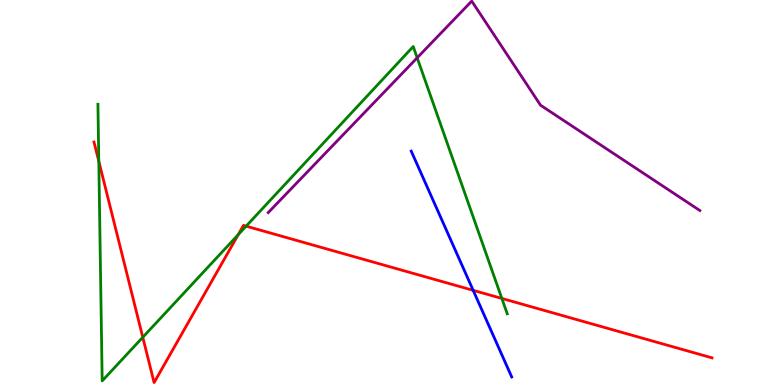[{'lines': ['blue', 'red'], 'intersections': [{'x': 6.11, 'y': 2.46}]}, {'lines': ['green', 'red'], 'intersections': [{'x': 1.27, 'y': 5.81}, {'x': 1.84, 'y': 1.24}, {'x': 3.07, 'y': 3.9}, {'x': 3.18, 'y': 4.13}, {'x': 6.48, 'y': 2.25}]}, {'lines': ['purple', 'red'], 'intersections': []}, {'lines': ['blue', 'green'], 'intersections': []}, {'lines': ['blue', 'purple'], 'intersections': []}, {'lines': ['green', 'purple'], 'intersections': [{'x': 5.38, 'y': 8.5}]}]